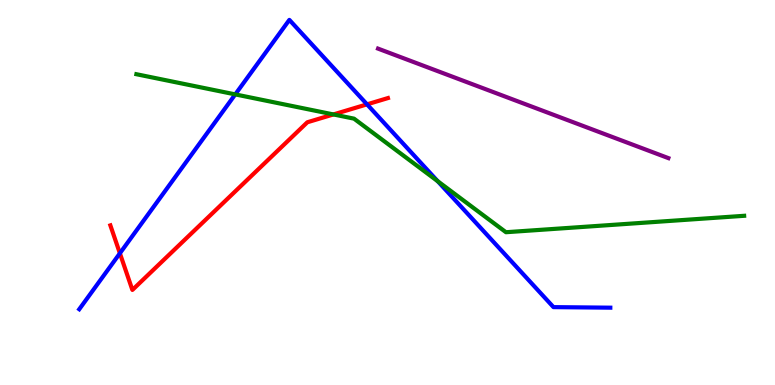[{'lines': ['blue', 'red'], 'intersections': [{'x': 1.55, 'y': 3.42}, {'x': 4.74, 'y': 7.29}]}, {'lines': ['green', 'red'], 'intersections': [{'x': 4.3, 'y': 7.03}]}, {'lines': ['purple', 'red'], 'intersections': []}, {'lines': ['blue', 'green'], 'intersections': [{'x': 3.04, 'y': 7.55}, {'x': 5.65, 'y': 5.29}]}, {'lines': ['blue', 'purple'], 'intersections': []}, {'lines': ['green', 'purple'], 'intersections': []}]